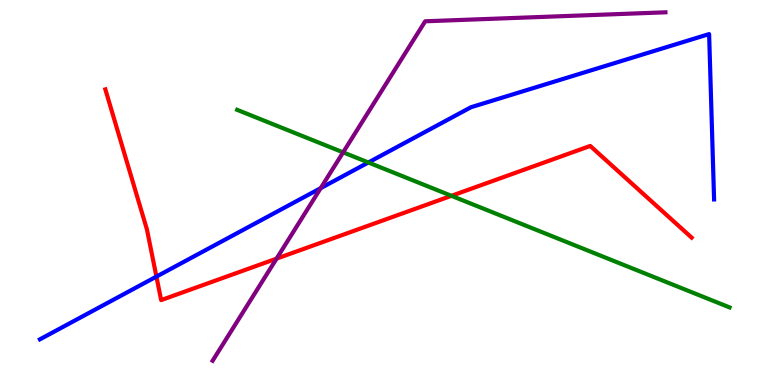[{'lines': ['blue', 'red'], 'intersections': [{'x': 2.02, 'y': 2.82}]}, {'lines': ['green', 'red'], 'intersections': [{'x': 5.83, 'y': 4.91}]}, {'lines': ['purple', 'red'], 'intersections': [{'x': 3.57, 'y': 3.28}]}, {'lines': ['blue', 'green'], 'intersections': [{'x': 4.75, 'y': 5.78}]}, {'lines': ['blue', 'purple'], 'intersections': [{'x': 4.14, 'y': 5.11}]}, {'lines': ['green', 'purple'], 'intersections': [{'x': 4.43, 'y': 6.04}]}]